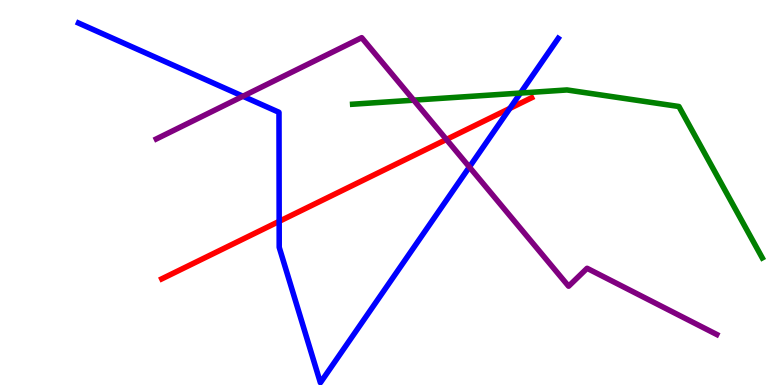[{'lines': ['blue', 'red'], 'intersections': [{'x': 3.6, 'y': 4.25}, {'x': 6.58, 'y': 7.18}]}, {'lines': ['green', 'red'], 'intersections': []}, {'lines': ['purple', 'red'], 'intersections': [{'x': 5.76, 'y': 6.38}]}, {'lines': ['blue', 'green'], 'intersections': [{'x': 6.72, 'y': 7.58}]}, {'lines': ['blue', 'purple'], 'intersections': [{'x': 3.13, 'y': 7.5}, {'x': 6.06, 'y': 5.66}]}, {'lines': ['green', 'purple'], 'intersections': [{'x': 5.34, 'y': 7.4}]}]